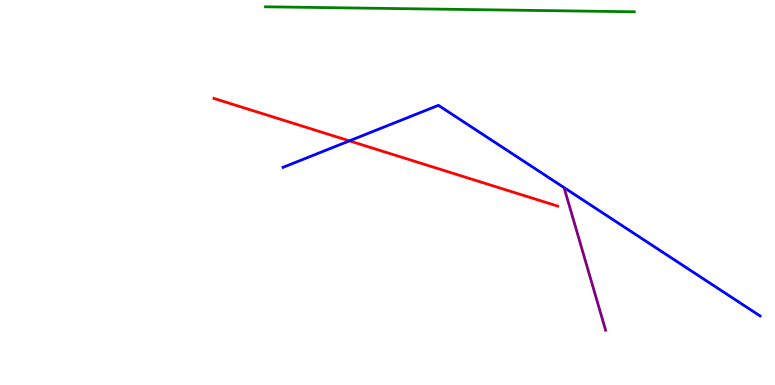[{'lines': ['blue', 'red'], 'intersections': [{'x': 4.51, 'y': 6.34}]}, {'lines': ['green', 'red'], 'intersections': []}, {'lines': ['purple', 'red'], 'intersections': []}, {'lines': ['blue', 'green'], 'intersections': []}, {'lines': ['blue', 'purple'], 'intersections': []}, {'lines': ['green', 'purple'], 'intersections': []}]